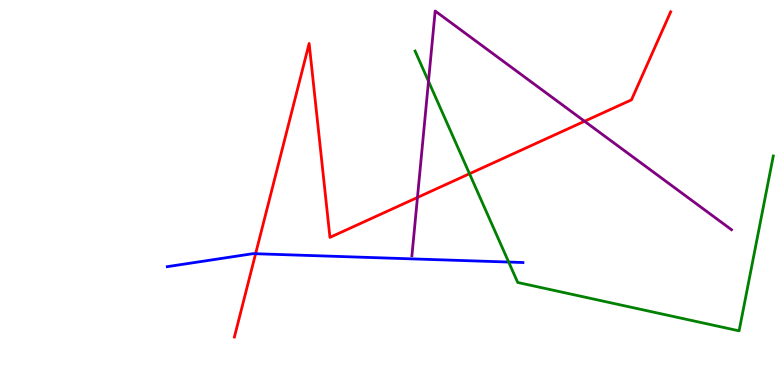[{'lines': ['blue', 'red'], 'intersections': [{'x': 3.3, 'y': 3.41}]}, {'lines': ['green', 'red'], 'intersections': [{'x': 6.06, 'y': 5.49}]}, {'lines': ['purple', 'red'], 'intersections': [{'x': 5.39, 'y': 4.87}, {'x': 7.54, 'y': 6.85}]}, {'lines': ['blue', 'green'], 'intersections': [{'x': 6.56, 'y': 3.19}]}, {'lines': ['blue', 'purple'], 'intersections': []}, {'lines': ['green', 'purple'], 'intersections': [{'x': 5.53, 'y': 7.89}]}]